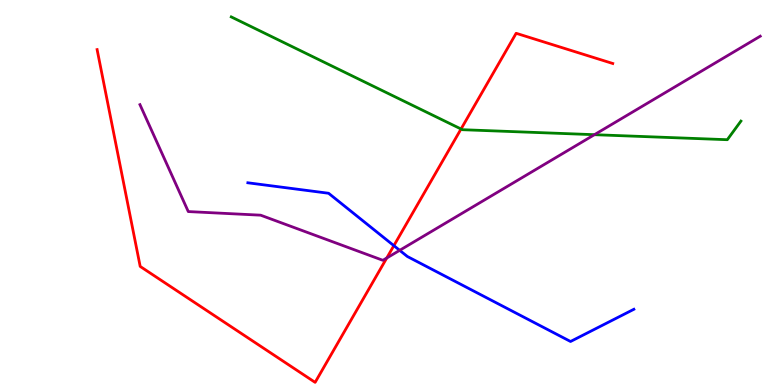[{'lines': ['blue', 'red'], 'intersections': [{'x': 5.08, 'y': 3.62}]}, {'lines': ['green', 'red'], 'intersections': [{'x': 5.95, 'y': 6.65}]}, {'lines': ['purple', 'red'], 'intersections': [{'x': 4.99, 'y': 3.3}]}, {'lines': ['blue', 'green'], 'intersections': []}, {'lines': ['blue', 'purple'], 'intersections': [{'x': 5.16, 'y': 3.5}]}, {'lines': ['green', 'purple'], 'intersections': [{'x': 7.67, 'y': 6.5}]}]